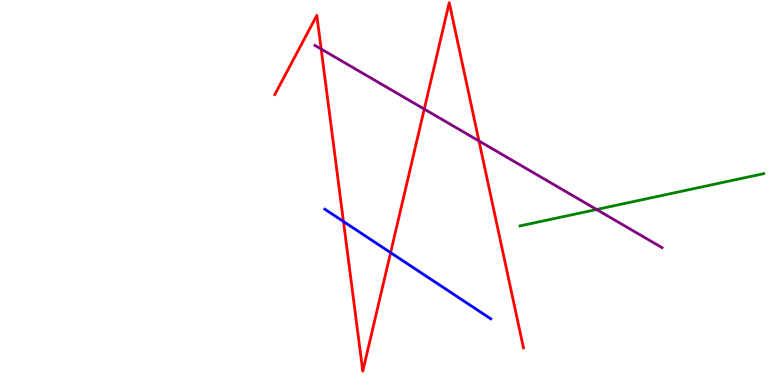[{'lines': ['blue', 'red'], 'intersections': [{'x': 4.43, 'y': 4.25}, {'x': 5.04, 'y': 3.44}]}, {'lines': ['green', 'red'], 'intersections': []}, {'lines': ['purple', 'red'], 'intersections': [{'x': 4.14, 'y': 8.73}, {'x': 5.47, 'y': 7.17}, {'x': 6.18, 'y': 6.34}]}, {'lines': ['blue', 'green'], 'intersections': []}, {'lines': ['blue', 'purple'], 'intersections': []}, {'lines': ['green', 'purple'], 'intersections': [{'x': 7.7, 'y': 4.56}]}]